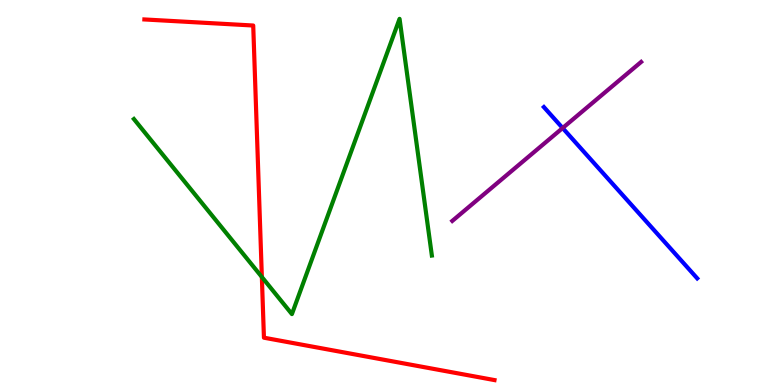[{'lines': ['blue', 'red'], 'intersections': []}, {'lines': ['green', 'red'], 'intersections': [{'x': 3.38, 'y': 2.81}]}, {'lines': ['purple', 'red'], 'intersections': []}, {'lines': ['blue', 'green'], 'intersections': []}, {'lines': ['blue', 'purple'], 'intersections': [{'x': 7.26, 'y': 6.67}]}, {'lines': ['green', 'purple'], 'intersections': []}]